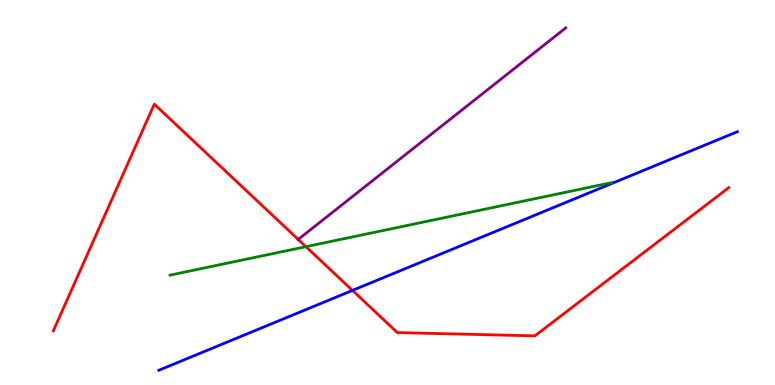[{'lines': ['blue', 'red'], 'intersections': [{'x': 4.55, 'y': 2.46}]}, {'lines': ['green', 'red'], 'intersections': [{'x': 3.95, 'y': 3.59}]}, {'lines': ['purple', 'red'], 'intersections': [{'x': 3.85, 'y': 3.78}]}, {'lines': ['blue', 'green'], 'intersections': []}, {'lines': ['blue', 'purple'], 'intersections': []}, {'lines': ['green', 'purple'], 'intersections': []}]